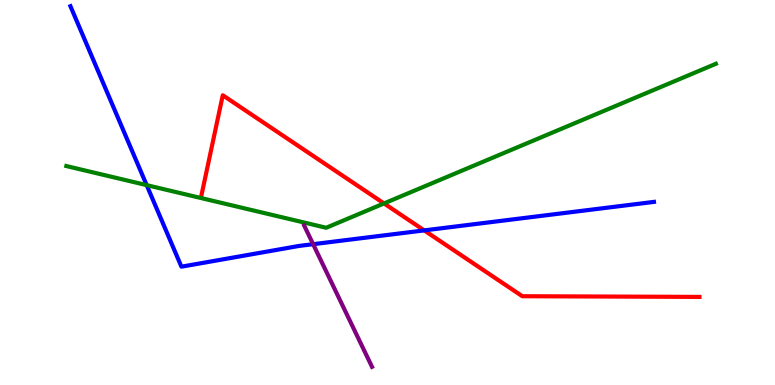[{'lines': ['blue', 'red'], 'intersections': [{'x': 5.47, 'y': 4.02}]}, {'lines': ['green', 'red'], 'intersections': [{'x': 4.96, 'y': 4.72}]}, {'lines': ['purple', 'red'], 'intersections': []}, {'lines': ['blue', 'green'], 'intersections': [{'x': 1.89, 'y': 5.19}]}, {'lines': ['blue', 'purple'], 'intersections': [{'x': 4.04, 'y': 3.66}]}, {'lines': ['green', 'purple'], 'intersections': []}]